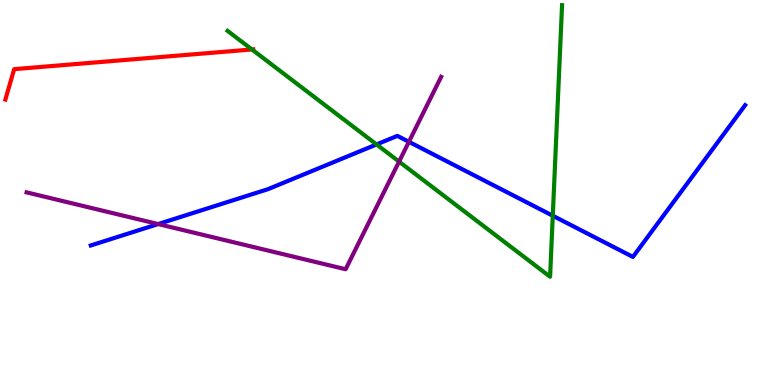[{'lines': ['blue', 'red'], 'intersections': []}, {'lines': ['green', 'red'], 'intersections': [{'x': 3.25, 'y': 8.72}]}, {'lines': ['purple', 'red'], 'intersections': []}, {'lines': ['blue', 'green'], 'intersections': [{'x': 4.86, 'y': 6.25}, {'x': 7.13, 'y': 4.4}]}, {'lines': ['blue', 'purple'], 'intersections': [{'x': 2.04, 'y': 4.18}, {'x': 5.28, 'y': 6.32}]}, {'lines': ['green', 'purple'], 'intersections': [{'x': 5.15, 'y': 5.8}]}]